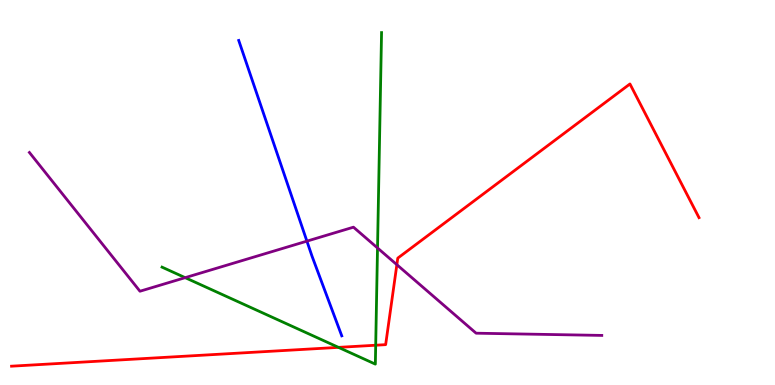[{'lines': ['blue', 'red'], 'intersections': []}, {'lines': ['green', 'red'], 'intersections': [{'x': 4.37, 'y': 0.977}, {'x': 4.85, 'y': 1.03}]}, {'lines': ['purple', 'red'], 'intersections': [{'x': 5.12, 'y': 3.12}]}, {'lines': ['blue', 'green'], 'intersections': []}, {'lines': ['blue', 'purple'], 'intersections': [{'x': 3.96, 'y': 3.74}]}, {'lines': ['green', 'purple'], 'intersections': [{'x': 2.39, 'y': 2.79}, {'x': 4.87, 'y': 3.56}]}]